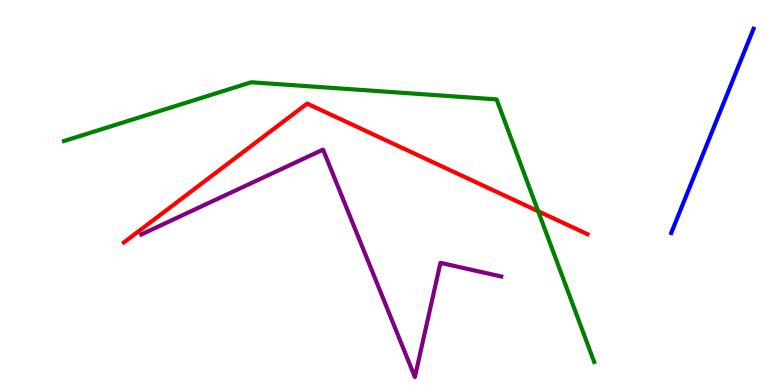[{'lines': ['blue', 'red'], 'intersections': []}, {'lines': ['green', 'red'], 'intersections': [{'x': 6.94, 'y': 4.51}]}, {'lines': ['purple', 'red'], 'intersections': []}, {'lines': ['blue', 'green'], 'intersections': []}, {'lines': ['blue', 'purple'], 'intersections': []}, {'lines': ['green', 'purple'], 'intersections': []}]